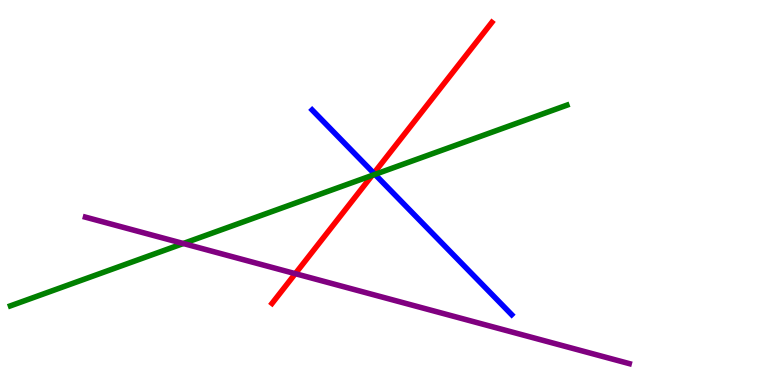[{'lines': ['blue', 'red'], 'intersections': [{'x': 4.82, 'y': 5.5}]}, {'lines': ['green', 'red'], 'intersections': [{'x': 4.8, 'y': 5.44}]}, {'lines': ['purple', 'red'], 'intersections': [{'x': 3.81, 'y': 2.89}]}, {'lines': ['blue', 'green'], 'intersections': [{'x': 4.84, 'y': 5.47}]}, {'lines': ['blue', 'purple'], 'intersections': []}, {'lines': ['green', 'purple'], 'intersections': [{'x': 2.37, 'y': 3.68}]}]